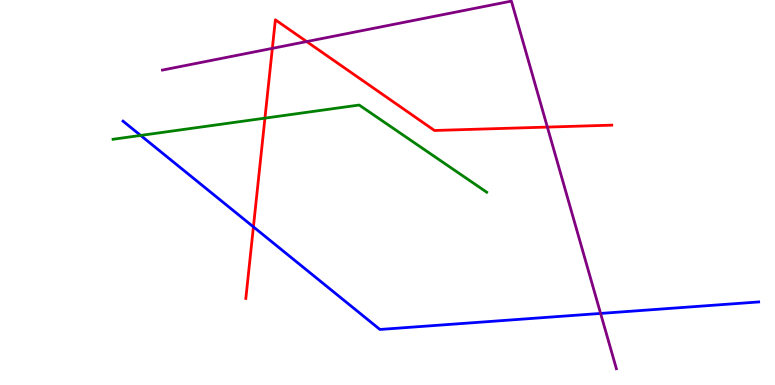[{'lines': ['blue', 'red'], 'intersections': [{'x': 3.27, 'y': 4.11}]}, {'lines': ['green', 'red'], 'intersections': [{'x': 3.42, 'y': 6.93}]}, {'lines': ['purple', 'red'], 'intersections': [{'x': 3.51, 'y': 8.74}, {'x': 3.96, 'y': 8.92}, {'x': 7.06, 'y': 6.7}]}, {'lines': ['blue', 'green'], 'intersections': [{'x': 1.81, 'y': 6.48}]}, {'lines': ['blue', 'purple'], 'intersections': [{'x': 7.75, 'y': 1.86}]}, {'lines': ['green', 'purple'], 'intersections': []}]